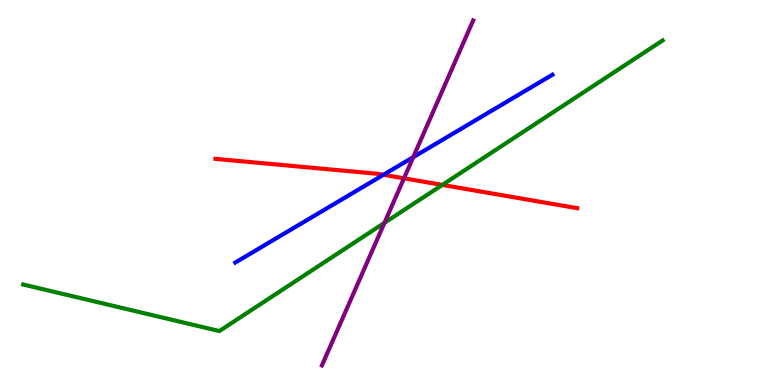[{'lines': ['blue', 'red'], 'intersections': [{'x': 4.95, 'y': 5.46}]}, {'lines': ['green', 'red'], 'intersections': [{'x': 5.71, 'y': 5.2}]}, {'lines': ['purple', 'red'], 'intersections': [{'x': 5.21, 'y': 5.37}]}, {'lines': ['blue', 'green'], 'intersections': []}, {'lines': ['blue', 'purple'], 'intersections': [{'x': 5.33, 'y': 5.92}]}, {'lines': ['green', 'purple'], 'intersections': [{'x': 4.96, 'y': 4.21}]}]